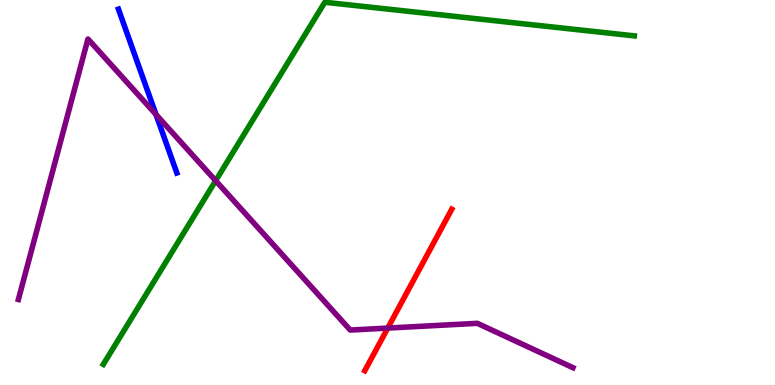[{'lines': ['blue', 'red'], 'intersections': []}, {'lines': ['green', 'red'], 'intersections': []}, {'lines': ['purple', 'red'], 'intersections': [{'x': 5.0, 'y': 1.48}]}, {'lines': ['blue', 'green'], 'intersections': []}, {'lines': ['blue', 'purple'], 'intersections': [{'x': 2.01, 'y': 7.03}]}, {'lines': ['green', 'purple'], 'intersections': [{'x': 2.78, 'y': 5.31}]}]